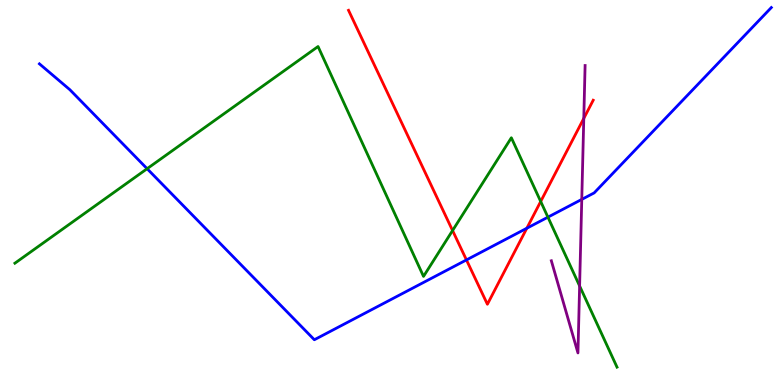[{'lines': ['blue', 'red'], 'intersections': [{'x': 6.02, 'y': 3.25}, {'x': 6.8, 'y': 4.07}]}, {'lines': ['green', 'red'], 'intersections': [{'x': 5.84, 'y': 4.01}, {'x': 6.98, 'y': 4.77}]}, {'lines': ['purple', 'red'], 'intersections': [{'x': 7.53, 'y': 6.92}]}, {'lines': ['blue', 'green'], 'intersections': [{'x': 1.9, 'y': 5.62}, {'x': 7.07, 'y': 4.36}]}, {'lines': ['blue', 'purple'], 'intersections': [{'x': 7.51, 'y': 4.82}]}, {'lines': ['green', 'purple'], 'intersections': [{'x': 7.48, 'y': 2.57}]}]